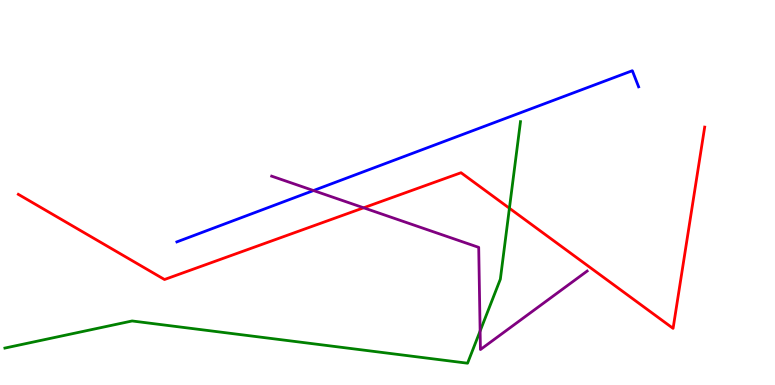[{'lines': ['blue', 'red'], 'intersections': []}, {'lines': ['green', 'red'], 'intersections': [{'x': 6.57, 'y': 4.59}]}, {'lines': ['purple', 'red'], 'intersections': [{'x': 4.69, 'y': 4.6}]}, {'lines': ['blue', 'green'], 'intersections': []}, {'lines': ['blue', 'purple'], 'intersections': [{'x': 4.05, 'y': 5.05}]}, {'lines': ['green', 'purple'], 'intersections': [{'x': 6.2, 'y': 1.4}]}]